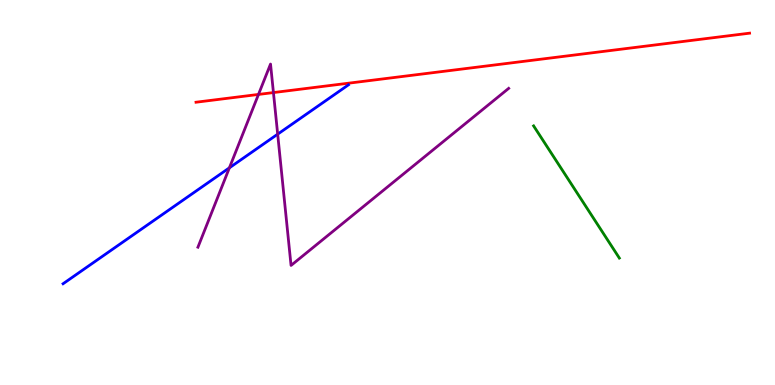[{'lines': ['blue', 'red'], 'intersections': []}, {'lines': ['green', 'red'], 'intersections': []}, {'lines': ['purple', 'red'], 'intersections': [{'x': 3.34, 'y': 7.55}, {'x': 3.53, 'y': 7.6}]}, {'lines': ['blue', 'green'], 'intersections': []}, {'lines': ['blue', 'purple'], 'intersections': [{'x': 2.96, 'y': 5.64}, {'x': 3.58, 'y': 6.52}]}, {'lines': ['green', 'purple'], 'intersections': []}]